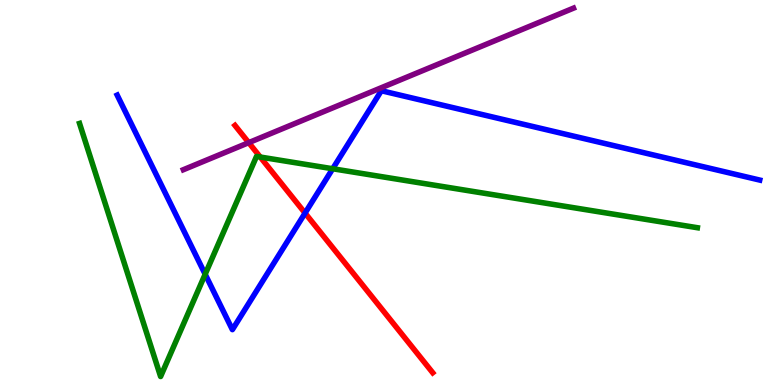[{'lines': ['blue', 'red'], 'intersections': [{'x': 3.94, 'y': 4.47}]}, {'lines': ['green', 'red'], 'intersections': [{'x': 3.36, 'y': 5.92}]}, {'lines': ['purple', 'red'], 'intersections': [{'x': 3.21, 'y': 6.29}]}, {'lines': ['blue', 'green'], 'intersections': [{'x': 2.65, 'y': 2.88}, {'x': 4.29, 'y': 5.62}]}, {'lines': ['blue', 'purple'], 'intersections': []}, {'lines': ['green', 'purple'], 'intersections': []}]